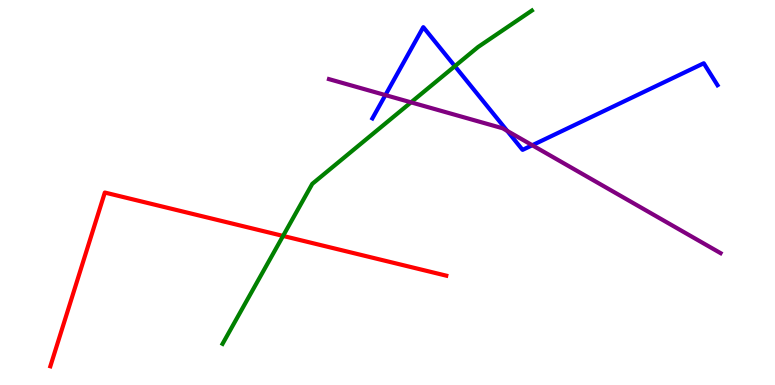[{'lines': ['blue', 'red'], 'intersections': []}, {'lines': ['green', 'red'], 'intersections': [{'x': 3.65, 'y': 3.87}]}, {'lines': ['purple', 'red'], 'intersections': []}, {'lines': ['blue', 'green'], 'intersections': [{'x': 5.87, 'y': 8.28}]}, {'lines': ['blue', 'purple'], 'intersections': [{'x': 4.97, 'y': 7.53}, {'x': 6.54, 'y': 6.6}, {'x': 6.87, 'y': 6.23}]}, {'lines': ['green', 'purple'], 'intersections': [{'x': 5.3, 'y': 7.34}]}]